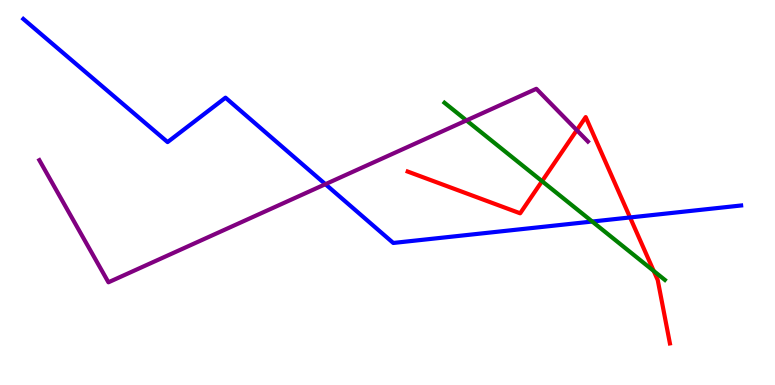[{'lines': ['blue', 'red'], 'intersections': [{'x': 8.13, 'y': 4.35}]}, {'lines': ['green', 'red'], 'intersections': [{'x': 6.99, 'y': 5.29}, {'x': 8.43, 'y': 2.96}]}, {'lines': ['purple', 'red'], 'intersections': [{'x': 7.44, 'y': 6.62}]}, {'lines': ['blue', 'green'], 'intersections': [{'x': 7.64, 'y': 4.25}]}, {'lines': ['blue', 'purple'], 'intersections': [{'x': 4.2, 'y': 5.22}]}, {'lines': ['green', 'purple'], 'intersections': [{'x': 6.02, 'y': 6.87}]}]